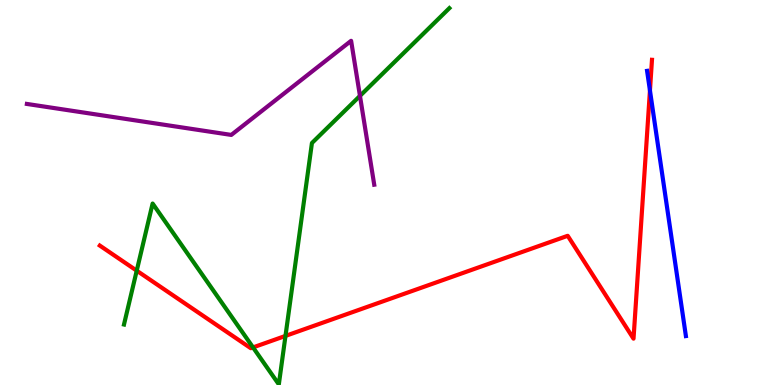[{'lines': ['blue', 'red'], 'intersections': [{'x': 8.39, 'y': 7.65}]}, {'lines': ['green', 'red'], 'intersections': [{'x': 1.76, 'y': 2.97}, {'x': 3.26, 'y': 0.976}, {'x': 3.68, 'y': 1.28}]}, {'lines': ['purple', 'red'], 'intersections': []}, {'lines': ['blue', 'green'], 'intersections': []}, {'lines': ['blue', 'purple'], 'intersections': []}, {'lines': ['green', 'purple'], 'intersections': [{'x': 4.64, 'y': 7.51}]}]